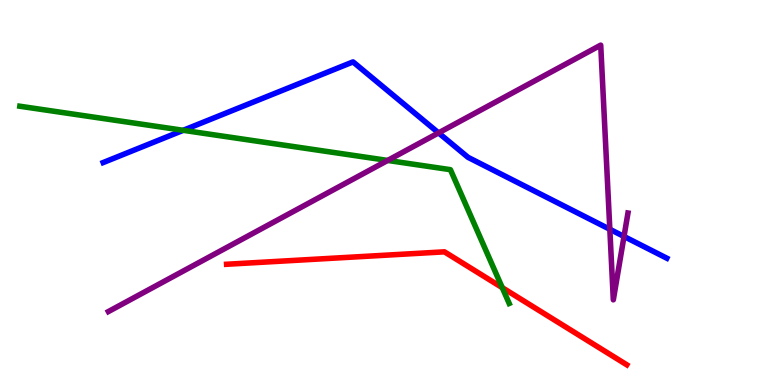[{'lines': ['blue', 'red'], 'intersections': []}, {'lines': ['green', 'red'], 'intersections': [{'x': 6.48, 'y': 2.53}]}, {'lines': ['purple', 'red'], 'intersections': []}, {'lines': ['blue', 'green'], 'intersections': [{'x': 2.36, 'y': 6.62}]}, {'lines': ['blue', 'purple'], 'intersections': [{'x': 5.66, 'y': 6.55}, {'x': 7.87, 'y': 4.04}, {'x': 8.05, 'y': 3.86}]}, {'lines': ['green', 'purple'], 'intersections': [{'x': 5.0, 'y': 5.83}]}]